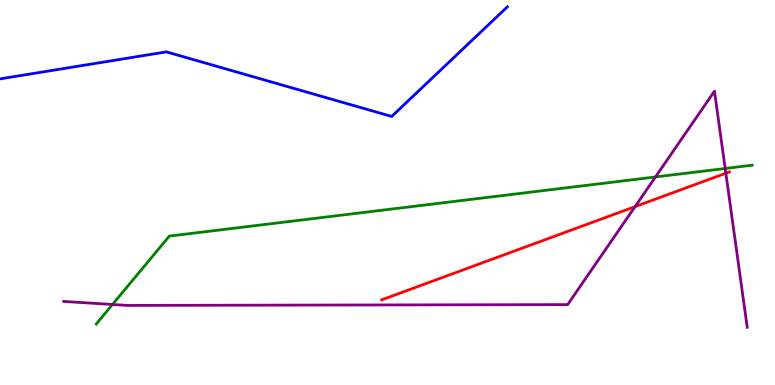[{'lines': ['blue', 'red'], 'intersections': []}, {'lines': ['green', 'red'], 'intersections': []}, {'lines': ['purple', 'red'], 'intersections': [{'x': 8.19, 'y': 4.63}, {'x': 9.37, 'y': 5.5}]}, {'lines': ['blue', 'green'], 'intersections': []}, {'lines': ['blue', 'purple'], 'intersections': []}, {'lines': ['green', 'purple'], 'intersections': [{'x': 1.45, 'y': 2.09}, {'x': 8.46, 'y': 5.4}, {'x': 9.36, 'y': 5.62}]}]